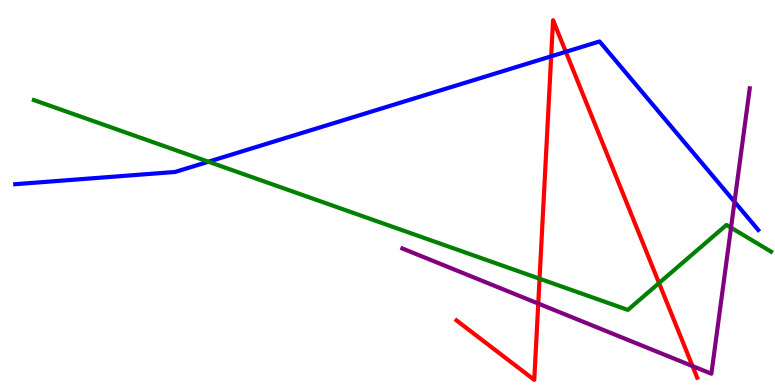[{'lines': ['blue', 'red'], 'intersections': [{'x': 7.11, 'y': 8.54}, {'x': 7.3, 'y': 8.65}]}, {'lines': ['green', 'red'], 'intersections': [{'x': 6.96, 'y': 2.76}, {'x': 8.5, 'y': 2.65}]}, {'lines': ['purple', 'red'], 'intersections': [{'x': 6.95, 'y': 2.12}, {'x': 8.94, 'y': 0.492}]}, {'lines': ['blue', 'green'], 'intersections': [{'x': 2.69, 'y': 5.8}]}, {'lines': ['blue', 'purple'], 'intersections': [{'x': 9.48, 'y': 4.76}]}, {'lines': ['green', 'purple'], 'intersections': [{'x': 9.43, 'y': 4.09}]}]